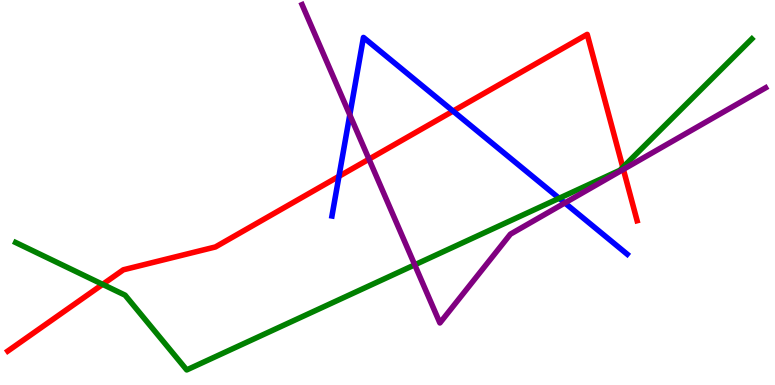[{'lines': ['blue', 'red'], 'intersections': [{'x': 4.37, 'y': 5.42}, {'x': 5.85, 'y': 7.11}]}, {'lines': ['green', 'red'], 'intersections': [{'x': 1.32, 'y': 2.61}, {'x': 8.04, 'y': 5.65}]}, {'lines': ['purple', 'red'], 'intersections': [{'x': 4.76, 'y': 5.87}, {'x': 8.04, 'y': 5.6}]}, {'lines': ['blue', 'green'], 'intersections': [{'x': 7.21, 'y': 4.85}]}, {'lines': ['blue', 'purple'], 'intersections': [{'x': 4.51, 'y': 7.02}, {'x': 7.29, 'y': 4.73}]}, {'lines': ['green', 'purple'], 'intersections': [{'x': 5.35, 'y': 3.12}]}]